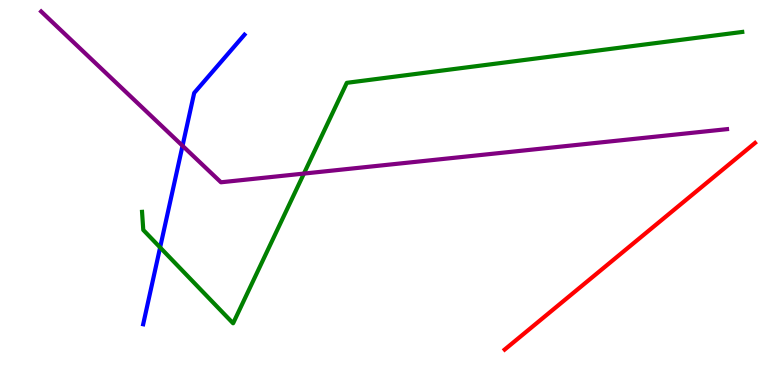[{'lines': ['blue', 'red'], 'intersections': []}, {'lines': ['green', 'red'], 'intersections': []}, {'lines': ['purple', 'red'], 'intersections': []}, {'lines': ['blue', 'green'], 'intersections': [{'x': 2.07, 'y': 3.57}]}, {'lines': ['blue', 'purple'], 'intersections': [{'x': 2.36, 'y': 6.21}]}, {'lines': ['green', 'purple'], 'intersections': [{'x': 3.92, 'y': 5.49}]}]